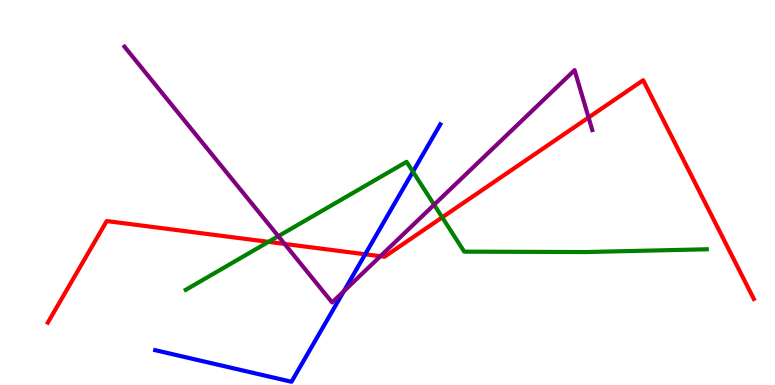[{'lines': ['blue', 'red'], 'intersections': [{'x': 4.71, 'y': 3.4}]}, {'lines': ['green', 'red'], 'intersections': [{'x': 3.46, 'y': 3.72}, {'x': 5.71, 'y': 4.35}]}, {'lines': ['purple', 'red'], 'intersections': [{'x': 3.67, 'y': 3.66}, {'x': 4.91, 'y': 3.34}, {'x': 7.59, 'y': 6.95}]}, {'lines': ['blue', 'green'], 'intersections': [{'x': 5.33, 'y': 5.54}]}, {'lines': ['blue', 'purple'], 'intersections': [{'x': 4.44, 'y': 2.43}]}, {'lines': ['green', 'purple'], 'intersections': [{'x': 3.59, 'y': 3.87}, {'x': 5.6, 'y': 4.68}]}]